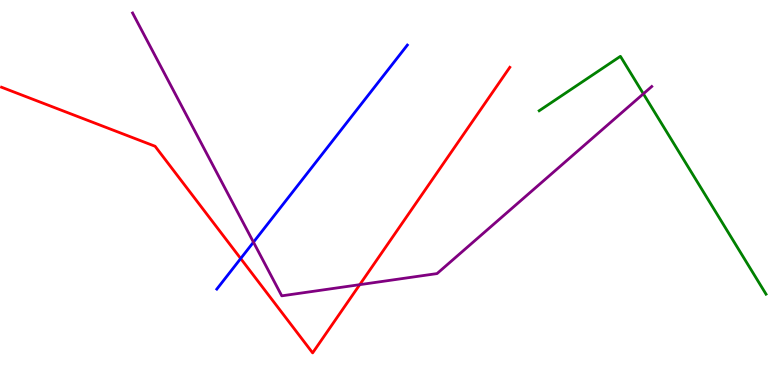[{'lines': ['blue', 'red'], 'intersections': [{'x': 3.11, 'y': 3.28}]}, {'lines': ['green', 'red'], 'intersections': []}, {'lines': ['purple', 'red'], 'intersections': [{'x': 4.64, 'y': 2.61}]}, {'lines': ['blue', 'green'], 'intersections': []}, {'lines': ['blue', 'purple'], 'intersections': [{'x': 3.27, 'y': 3.71}]}, {'lines': ['green', 'purple'], 'intersections': [{'x': 8.3, 'y': 7.56}]}]